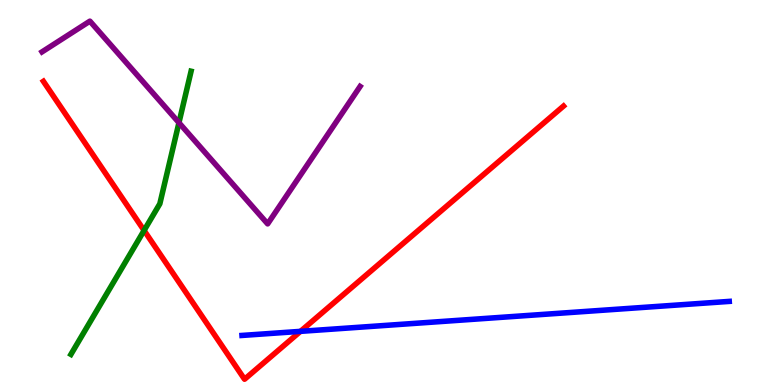[{'lines': ['blue', 'red'], 'intersections': [{'x': 3.88, 'y': 1.39}]}, {'lines': ['green', 'red'], 'intersections': [{'x': 1.86, 'y': 4.01}]}, {'lines': ['purple', 'red'], 'intersections': []}, {'lines': ['blue', 'green'], 'intersections': []}, {'lines': ['blue', 'purple'], 'intersections': []}, {'lines': ['green', 'purple'], 'intersections': [{'x': 2.31, 'y': 6.81}]}]